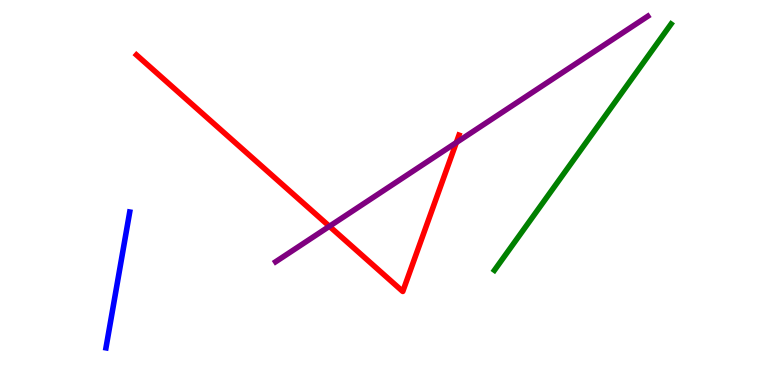[{'lines': ['blue', 'red'], 'intersections': []}, {'lines': ['green', 'red'], 'intersections': []}, {'lines': ['purple', 'red'], 'intersections': [{'x': 4.25, 'y': 4.12}, {'x': 5.89, 'y': 6.3}]}, {'lines': ['blue', 'green'], 'intersections': []}, {'lines': ['blue', 'purple'], 'intersections': []}, {'lines': ['green', 'purple'], 'intersections': []}]